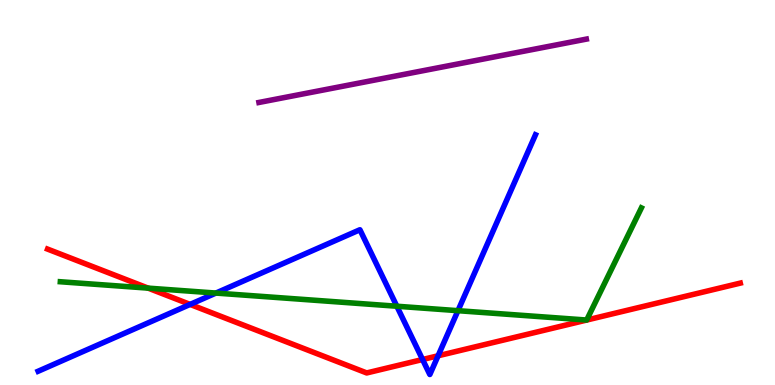[{'lines': ['blue', 'red'], 'intersections': [{'x': 2.45, 'y': 2.09}, {'x': 5.45, 'y': 0.662}, {'x': 5.65, 'y': 0.759}]}, {'lines': ['green', 'red'], 'intersections': [{'x': 1.91, 'y': 2.52}]}, {'lines': ['purple', 'red'], 'intersections': []}, {'lines': ['blue', 'green'], 'intersections': [{'x': 2.79, 'y': 2.39}, {'x': 5.12, 'y': 2.05}, {'x': 5.91, 'y': 1.93}]}, {'lines': ['blue', 'purple'], 'intersections': []}, {'lines': ['green', 'purple'], 'intersections': []}]